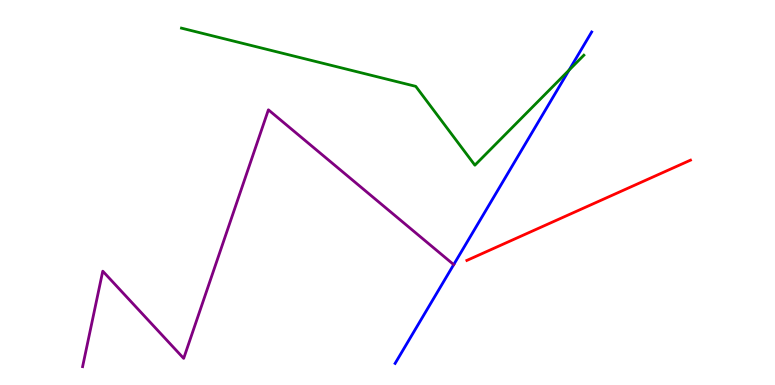[{'lines': ['blue', 'red'], 'intersections': []}, {'lines': ['green', 'red'], 'intersections': []}, {'lines': ['purple', 'red'], 'intersections': []}, {'lines': ['blue', 'green'], 'intersections': [{'x': 7.34, 'y': 8.18}]}, {'lines': ['blue', 'purple'], 'intersections': []}, {'lines': ['green', 'purple'], 'intersections': []}]